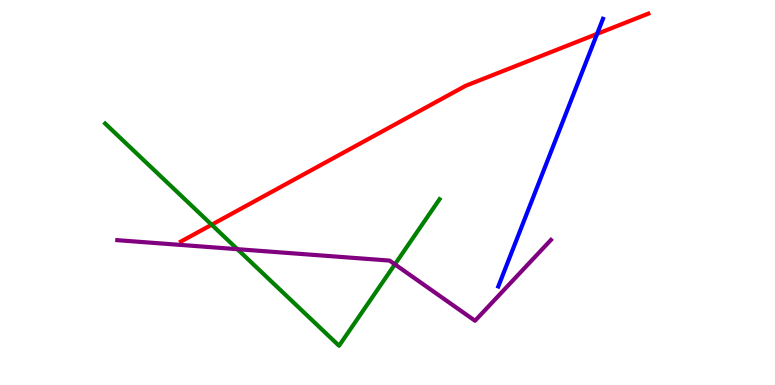[{'lines': ['blue', 'red'], 'intersections': [{'x': 7.7, 'y': 9.12}]}, {'lines': ['green', 'red'], 'intersections': [{'x': 2.73, 'y': 4.16}]}, {'lines': ['purple', 'red'], 'intersections': []}, {'lines': ['blue', 'green'], 'intersections': []}, {'lines': ['blue', 'purple'], 'intersections': []}, {'lines': ['green', 'purple'], 'intersections': [{'x': 3.06, 'y': 3.53}, {'x': 5.1, 'y': 3.13}]}]